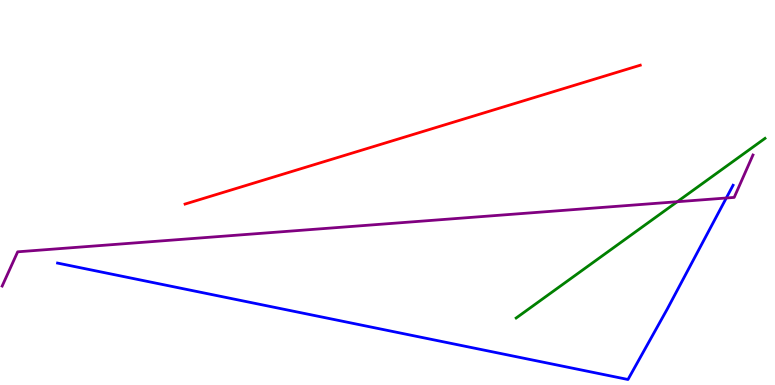[{'lines': ['blue', 'red'], 'intersections': []}, {'lines': ['green', 'red'], 'intersections': []}, {'lines': ['purple', 'red'], 'intersections': []}, {'lines': ['blue', 'green'], 'intersections': []}, {'lines': ['blue', 'purple'], 'intersections': [{'x': 9.37, 'y': 4.86}]}, {'lines': ['green', 'purple'], 'intersections': [{'x': 8.74, 'y': 4.76}]}]